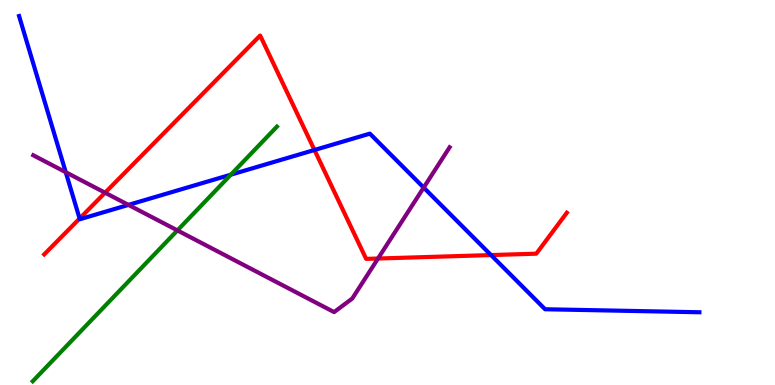[{'lines': ['blue', 'red'], 'intersections': [{'x': 1.03, 'y': 4.32}, {'x': 4.06, 'y': 6.1}, {'x': 6.34, 'y': 3.37}]}, {'lines': ['green', 'red'], 'intersections': []}, {'lines': ['purple', 'red'], 'intersections': [{'x': 1.36, 'y': 4.99}, {'x': 4.88, 'y': 3.29}]}, {'lines': ['blue', 'green'], 'intersections': [{'x': 2.98, 'y': 5.46}]}, {'lines': ['blue', 'purple'], 'intersections': [{'x': 0.848, 'y': 5.53}, {'x': 1.66, 'y': 4.68}, {'x': 5.47, 'y': 5.13}]}, {'lines': ['green', 'purple'], 'intersections': [{'x': 2.29, 'y': 4.02}]}]